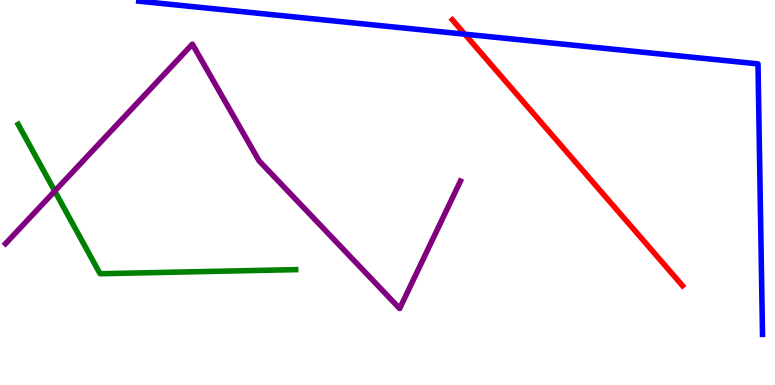[{'lines': ['blue', 'red'], 'intersections': [{'x': 6.0, 'y': 9.11}]}, {'lines': ['green', 'red'], 'intersections': []}, {'lines': ['purple', 'red'], 'intersections': []}, {'lines': ['blue', 'green'], 'intersections': []}, {'lines': ['blue', 'purple'], 'intersections': []}, {'lines': ['green', 'purple'], 'intersections': [{'x': 0.707, 'y': 5.04}]}]